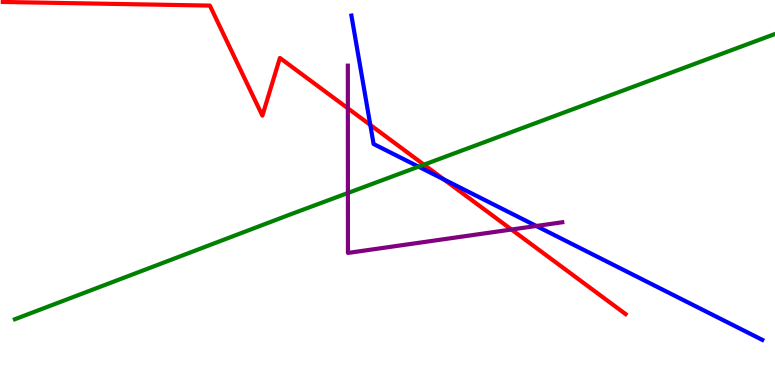[{'lines': ['blue', 'red'], 'intersections': [{'x': 4.78, 'y': 6.76}, {'x': 5.73, 'y': 5.34}]}, {'lines': ['green', 'red'], 'intersections': [{'x': 5.47, 'y': 5.72}]}, {'lines': ['purple', 'red'], 'intersections': [{'x': 4.49, 'y': 7.19}, {'x': 6.6, 'y': 4.04}]}, {'lines': ['blue', 'green'], 'intersections': [{'x': 5.4, 'y': 5.67}]}, {'lines': ['blue', 'purple'], 'intersections': [{'x': 6.92, 'y': 4.13}]}, {'lines': ['green', 'purple'], 'intersections': [{'x': 4.49, 'y': 4.99}]}]